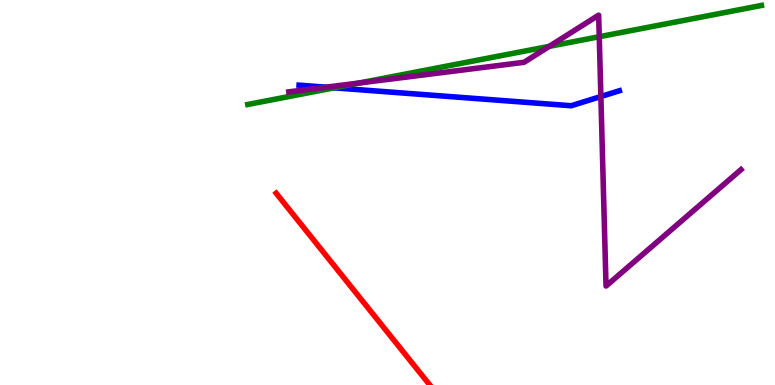[{'lines': ['blue', 'red'], 'intersections': []}, {'lines': ['green', 'red'], 'intersections': []}, {'lines': ['purple', 'red'], 'intersections': []}, {'lines': ['blue', 'green'], 'intersections': [{'x': 4.31, 'y': 7.72}]}, {'lines': ['blue', 'purple'], 'intersections': [{'x': 4.21, 'y': 7.74}, {'x': 7.75, 'y': 7.49}]}, {'lines': ['green', 'purple'], 'intersections': [{'x': 4.63, 'y': 7.84}, {'x': 7.09, 'y': 8.8}, {'x': 7.73, 'y': 9.05}]}]